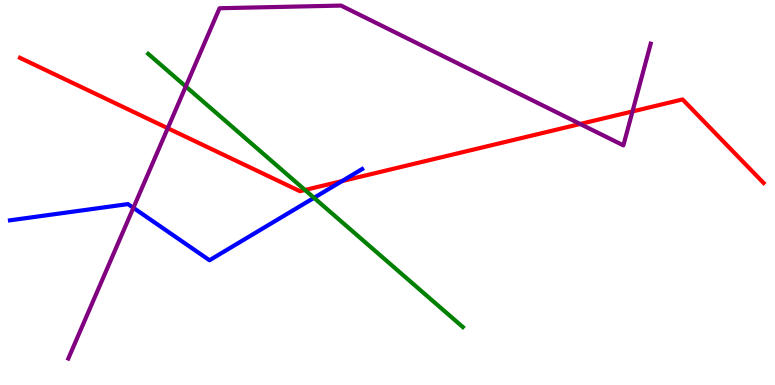[{'lines': ['blue', 'red'], 'intersections': [{'x': 4.41, 'y': 5.3}]}, {'lines': ['green', 'red'], 'intersections': [{'x': 3.94, 'y': 5.07}]}, {'lines': ['purple', 'red'], 'intersections': [{'x': 2.16, 'y': 6.67}, {'x': 7.49, 'y': 6.78}, {'x': 8.16, 'y': 7.11}]}, {'lines': ['blue', 'green'], 'intersections': [{'x': 4.05, 'y': 4.86}]}, {'lines': ['blue', 'purple'], 'intersections': [{'x': 1.72, 'y': 4.6}]}, {'lines': ['green', 'purple'], 'intersections': [{'x': 2.4, 'y': 7.75}]}]